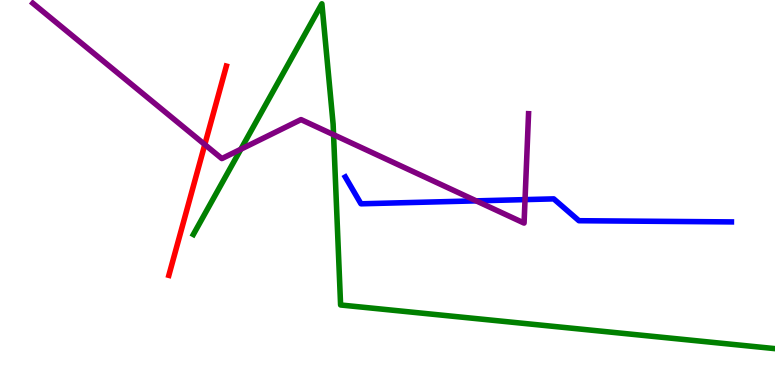[{'lines': ['blue', 'red'], 'intersections': []}, {'lines': ['green', 'red'], 'intersections': []}, {'lines': ['purple', 'red'], 'intersections': [{'x': 2.64, 'y': 6.25}]}, {'lines': ['blue', 'green'], 'intersections': []}, {'lines': ['blue', 'purple'], 'intersections': [{'x': 6.14, 'y': 4.78}, {'x': 6.77, 'y': 4.82}]}, {'lines': ['green', 'purple'], 'intersections': [{'x': 3.11, 'y': 6.12}, {'x': 4.3, 'y': 6.5}]}]